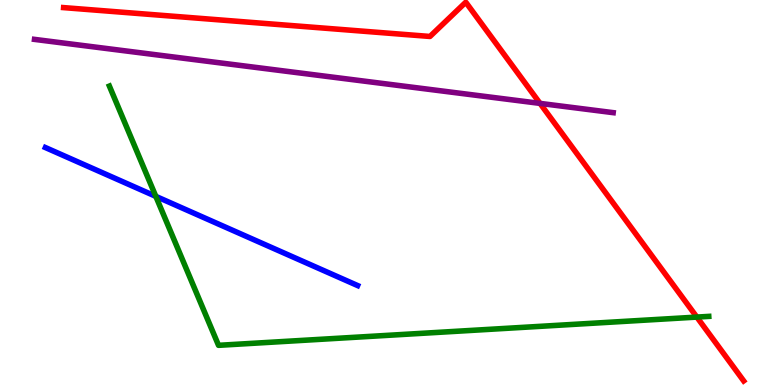[{'lines': ['blue', 'red'], 'intersections': []}, {'lines': ['green', 'red'], 'intersections': [{'x': 8.99, 'y': 1.76}]}, {'lines': ['purple', 'red'], 'intersections': [{'x': 6.97, 'y': 7.31}]}, {'lines': ['blue', 'green'], 'intersections': [{'x': 2.01, 'y': 4.9}]}, {'lines': ['blue', 'purple'], 'intersections': []}, {'lines': ['green', 'purple'], 'intersections': []}]